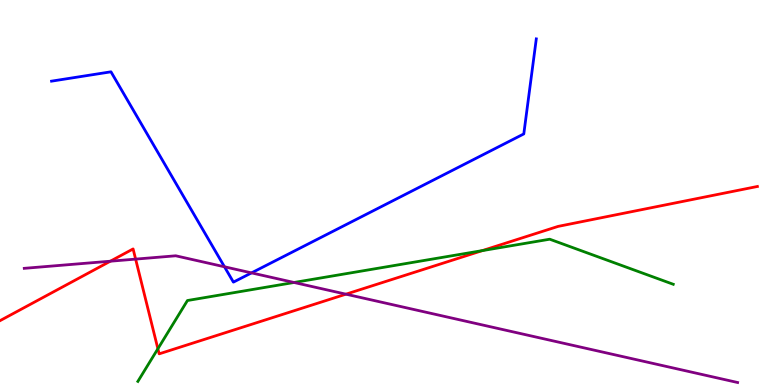[{'lines': ['blue', 'red'], 'intersections': []}, {'lines': ['green', 'red'], 'intersections': [{'x': 2.04, 'y': 0.941}, {'x': 6.22, 'y': 3.49}]}, {'lines': ['purple', 'red'], 'intersections': [{'x': 1.42, 'y': 3.22}, {'x': 1.75, 'y': 3.27}, {'x': 4.46, 'y': 2.36}]}, {'lines': ['blue', 'green'], 'intersections': []}, {'lines': ['blue', 'purple'], 'intersections': [{'x': 2.9, 'y': 3.07}, {'x': 3.25, 'y': 2.91}]}, {'lines': ['green', 'purple'], 'intersections': [{'x': 3.79, 'y': 2.66}]}]